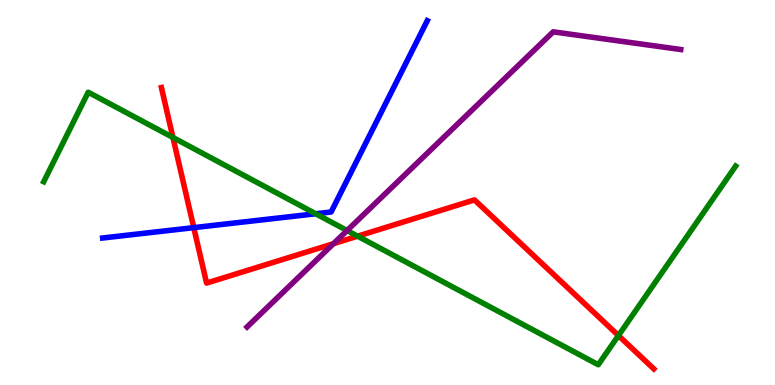[{'lines': ['blue', 'red'], 'intersections': [{'x': 2.5, 'y': 4.09}]}, {'lines': ['green', 'red'], 'intersections': [{'x': 2.23, 'y': 6.43}, {'x': 4.61, 'y': 3.87}, {'x': 7.98, 'y': 1.28}]}, {'lines': ['purple', 'red'], 'intersections': [{'x': 4.3, 'y': 3.67}]}, {'lines': ['blue', 'green'], 'intersections': [{'x': 4.07, 'y': 4.45}]}, {'lines': ['blue', 'purple'], 'intersections': []}, {'lines': ['green', 'purple'], 'intersections': [{'x': 4.48, 'y': 4.01}]}]